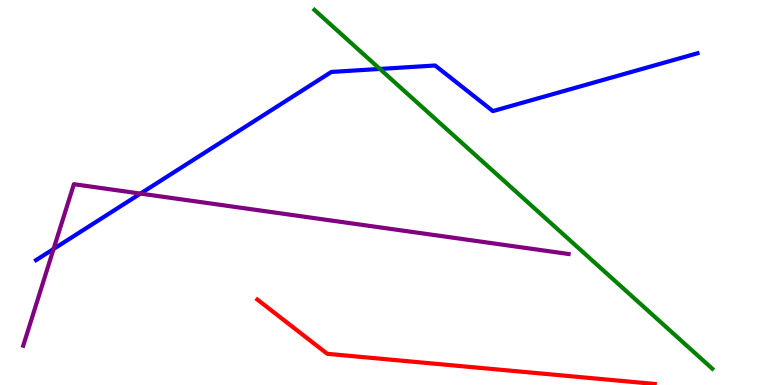[{'lines': ['blue', 'red'], 'intersections': []}, {'lines': ['green', 'red'], 'intersections': []}, {'lines': ['purple', 'red'], 'intersections': []}, {'lines': ['blue', 'green'], 'intersections': [{'x': 4.9, 'y': 8.21}]}, {'lines': ['blue', 'purple'], 'intersections': [{'x': 0.691, 'y': 3.53}, {'x': 1.81, 'y': 4.97}]}, {'lines': ['green', 'purple'], 'intersections': []}]